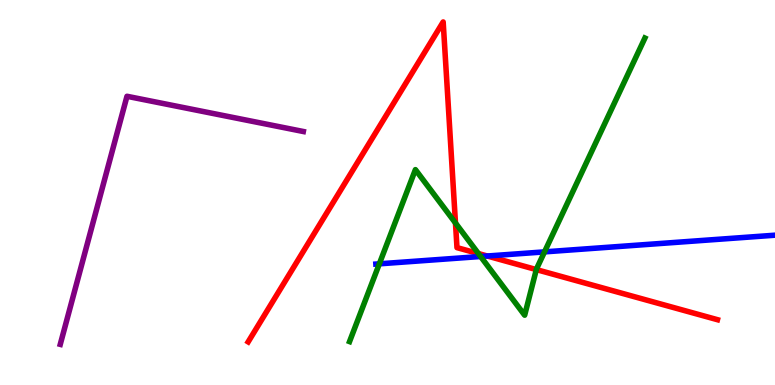[{'lines': ['blue', 'red'], 'intersections': [{'x': 6.29, 'y': 3.35}]}, {'lines': ['green', 'red'], 'intersections': [{'x': 5.88, 'y': 4.21}, {'x': 6.17, 'y': 3.41}, {'x': 6.92, 'y': 3.0}]}, {'lines': ['purple', 'red'], 'intersections': []}, {'lines': ['blue', 'green'], 'intersections': [{'x': 4.89, 'y': 3.15}, {'x': 6.2, 'y': 3.34}, {'x': 7.03, 'y': 3.46}]}, {'lines': ['blue', 'purple'], 'intersections': []}, {'lines': ['green', 'purple'], 'intersections': []}]